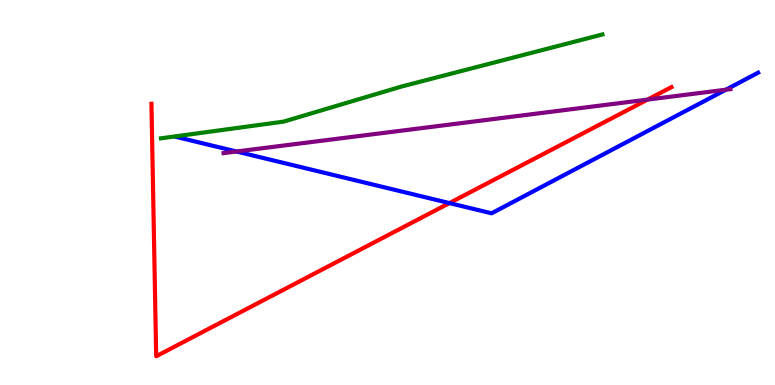[{'lines': ['blue', 'red'], 'intersections': [{'x': 5.8, 'y': 4.73}]}, {'lines': ['green', 'red'], 'intersections': []}, {'lines': ['purple', 'red'], 'intersections': [{'x': 8.36, 'y': 7.41}]}, {'lines': ['blue', 'green'], 'intersections': []}, {'lines': ['blue', 'purple'], 'intersections': [{'x': 3.05, 'y': 6.06}, {'x': 9.37, 'y': 7.67}]}, {'lines': ['green', 'purple'], 'intersections': []}]